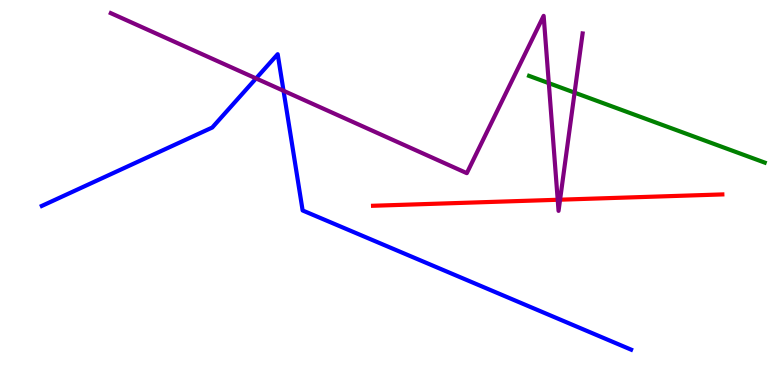[{'lines': ['blue', 'red'], 'intersections': []}, {'lines': ['green', 'red'], 'intersections': []}, {'lines': ['purple', 'red'], 'intersections': [{'x': 7.2, 'y': 4.81}, {'x': 7.23, 'y': 4.81}]}, {'lines': ['blue', 'green'], 'intersections': []}, {'lines': ['blue', 'purple'], 'intersections': [{'x': 3.3, 'y': 7.96}, {'x': 3.66, 'y': 7.64}]}, {'lines': ['green', 'purple'], 'intersections': [{'x': 7.08, 'y': 7.84}, {'x': 7.41, 'y': 7.59}]}]